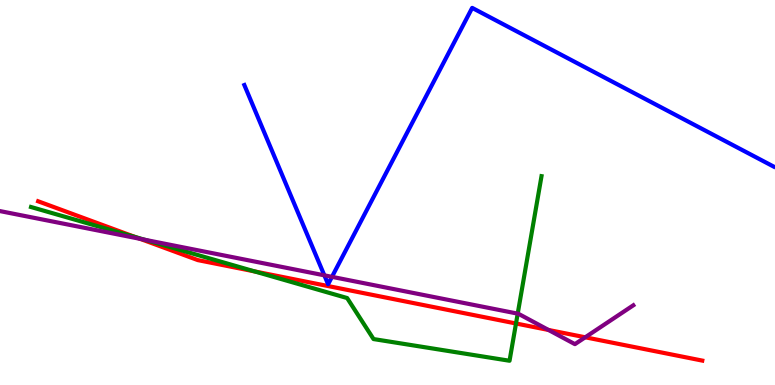[{'lines': ['blue', 'red'], 'intersections': []}, {'lines': ['green', 'red'], 'intersections': [{'x': 1.74, 'y': 3.85}, {'x': 3.29, 'y': 2.95}, {'x': 6.66, 'y': 1.6}]}, {'lines': ['purple', 'red'], 'intersections': [{'x': 1.81, 'y': 3.8}, {'x': 7.08, 'y': 1.43}, {'x': 7.55, 'y': 1.24}]}, {'lines': ['blue', 'green'], 'intersections': []}, {'lines': ['blue', 'purple'], 'intersections': [{'x': 4.19, 'y': 2.85}, {'x': 4.28, 'y': 2.81}]}, {'lines': ['green', 'purple'], 'intersections': [{'x': 1.87, 'y': 3.77}, {'x': 6.68, 'y': 1.85}]}]